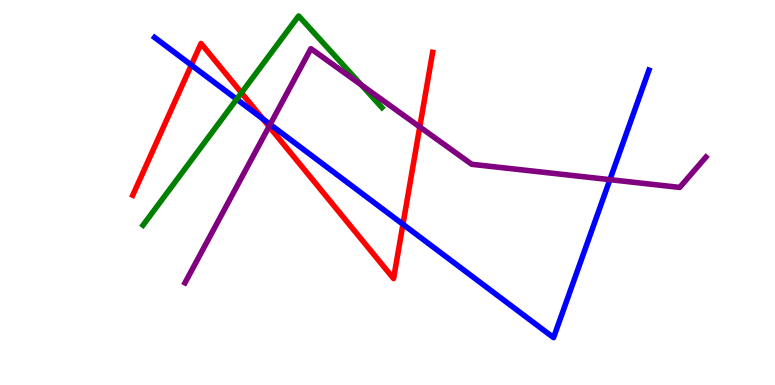[{'lines': ['blue', 'red'], 'intersections': [{'x': 2.47, 'y': 8.31}, {'x': 3.39, 'y': 6.91}, {'x': 5.2, 'y': 4.17}]}, {'lines': ['green', 'red'], 'intersections': [{'x': 3.12, 'y': 7.59}]}, {'lines': ['purple', 'red'], 'intersections': [{'x': 3.47, 'y': 6.71}, {'x': 5.42, 'y': 6.7}]}, {'lines': ['blue', 'green'], 'intersections': [{'x': 3.05, 'y': 7.42}]}, {'lines': ['blue', 'purple'], 'intersections': [{'x': 3.49, 'y': 6.77}, {'x': 7.87, 'y': 5.33}]}, {'lines': ['green', 'purple'], 'intersections': [{'x': 4.66, 'y': 7.79}]}]